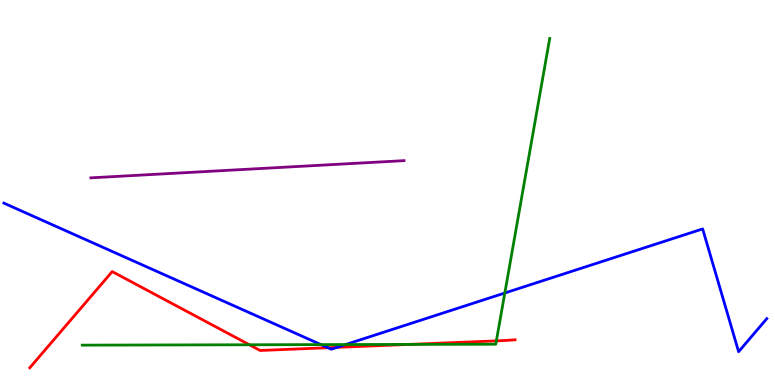[{'lines': ['blue', 'red'], 'intersections': [{'x': 4.23, 'y': 0.968}, {'x': 4.35, 'y': 0.978}]}, {'lines': ['green', 'red'], 'intersections': [{'x': 3.22, 'y': 1.05}, {'x': 5.28, 'y': 1.05}, {'x': 6.4, 'y': 1.15}]}, {'lines': ['purple', 'red'], 'intersections': []}, {'lines': ['blue', 'green'], 'intersections': [{'x': 4.14, 'y': 1.05}, {'x': 4.46, 'y': 1.05}, {'x': 6.51, 'y': 2.39}]}, {'lines': ['blue', 'purple'], 'intersections': []}, {'lines': ['green', 'purple'], 'intersections': []}]